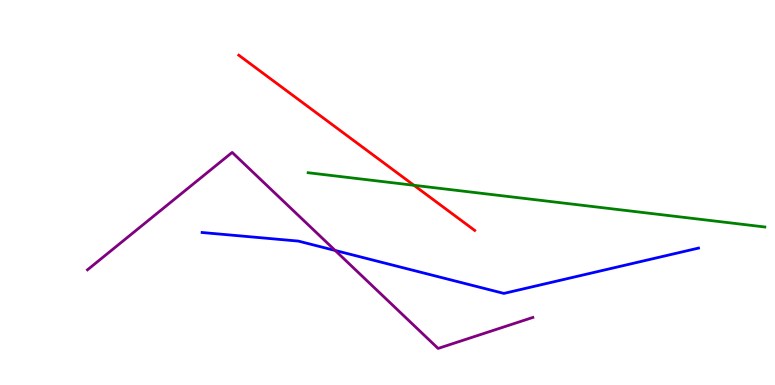[{'lines': ['blue', 'red'], 'intersections': []}, {'lines': ['green', 'red'], 'intersections': [{'x': 5.34, 'y': 5.19}]}, {'lines': ['purple', 'red'], 'intersections': []}, {'lines': ['blue', 'green'], 'intersections': []}, {'lines': ['blue', 'purple'], 'intersections': [{'x': 4.32, 'y': 3.49}]}, {'lines': ['green', 'purple'], 'intersections': []}]